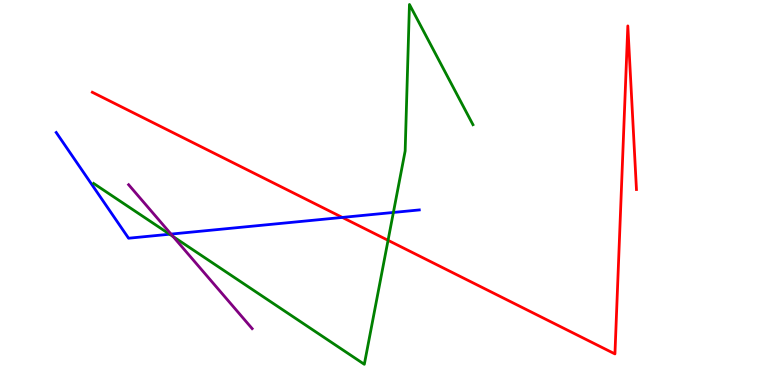[{'lines': ['blue', 'red'], 'intersections': [{'x': 4.42, 'y': 4.35}]}, {'lines': ['green', 'red'], 'intersections': [{'x': 5.01, 'y': 3.76}]}, {'lines': ['purple', 'red'], 'intersections': []}, {'lines': ['blue', 'green'], 'intersections': [{'x': 2.19, 'y': 3.92}, {'x': 5.08, 'y': 4.48}]}, {'lines': ['blue', 'purple'], 'intersections': [{'x': 2.21, 'y': 3.92}]}, {'lines': ['green', 'purple'], 'intersections': [{'x': 2.23, 'y': 3.86}]}]